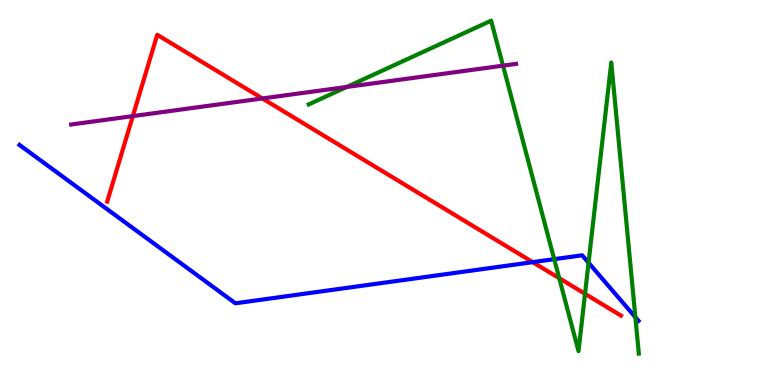[{'lines': ['blue', 'red'], 'intersections': [{'x': 6.87, 'y': 3.19}]}, {'lines': ['green', 'red'], 'intersections': [{'x': 7.22, 'y': 2.77}, {'x': 7.55, 'y': 2.37}]}, {'lines': ['purple', 'red'], 'intersections': [{'x': 1.71, 'y': 6.98}, {'x': 3.39, 'y': 7.44}]}, {'lines': ['blue', 'green'], 'intersections': [{'x': 7.15, 'y': 3.27}, {'x': 7.59, 'y': 3.18}, {'x': 8.2, 'y': 1.76}]}, {'lines': ['blue', 'purple'], 'intersections': []}, {'lines': ['green', 'purple'], 'intersections': [{'x': 4.47, 'y': 7.74}, {'x': 6.49, 'y': 8.29}]}]